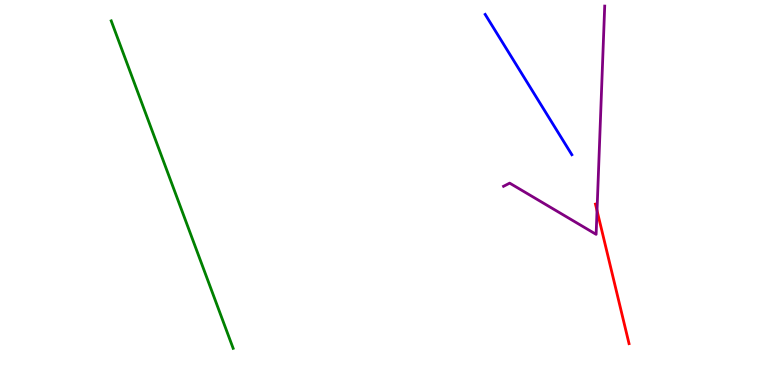[{'lines': ['blue', 'red'], 'intersections': []}, {'lines': ['green', 'red'], 'intersections': []}, {'lines': ['purple', 'red'], 'intersections': [{'x': 7.7, 'y': 4.53}]}, {'lines': ['blue', 'green'], 'intersections': []}, {'lines': ['blue', 'purple'], 'intersections': []}, {'lines': ['green', 'purple'], 'intersections': []}]